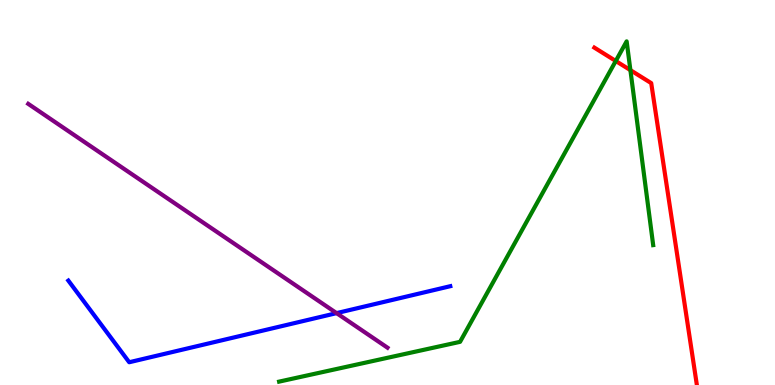[{'lines': ['blue', 'red'], 'intersections': []}, {'lines': ['green', 'red'], 'intersections': [{'x': 7.95, 'y': 8.42}, {'x': 8.13, 'y': 8.18}]}, {'lines': ['purple', 'red'], 'intersections': []}, {'lines': ['blue', 'green'], 'intersections': []}, {'lines': ['blue', 'purple'], 'intersections': [{'x': 4.34, 'y': 1.87}]}, {'lines': ['green', 'purple'], 'intersections': []}]